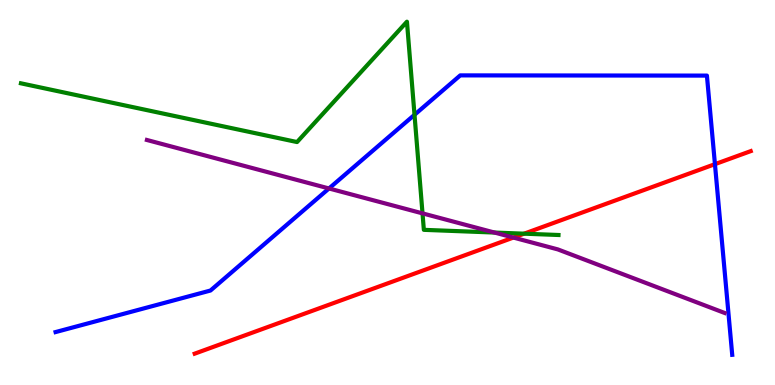[{'lines': ['blue', 'red'], 'intersections': [{'x': 9.23, 'y': 5.74}]}, {'lines': ['green', 'red'], 'intersections': [{'x': 6.76, 'y': 3.93}]}, {'lines': ['purple', 'red'], 'intersections': [{'x': 6.62, 'y': 3.83}]}, {'lines': ['blue', 'green'], 'intersections': [{'x': 5.35, 'y': 7.02}]}, {'lines': ['blue', 'purple'], 'intersections': [{'x': 4.24, 'y': 5.1}]}, {'lines': ['green', 'purple'], 'intersections': [{'x': 5.45, 'y': 4.46}, {'x': 6.38, 'y': 3.96}]}]